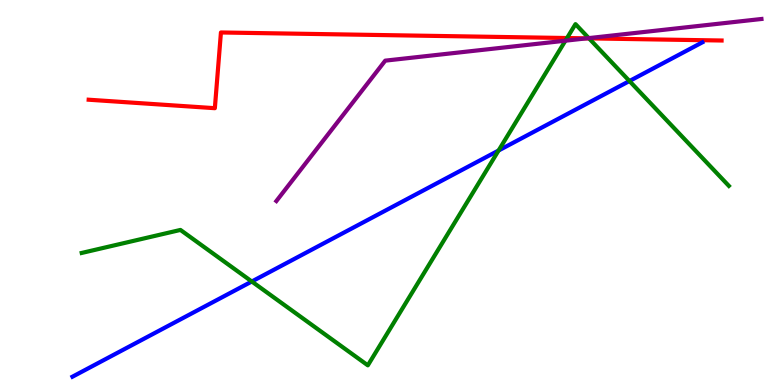[{'lines': ['blue', 'red'], 'intersections': []}, {'lines': ['green', 'red'], 'intersections': [{'x': 7.32, 'y': 9.01}, {'x': 7.6, 'y': 9.0}]}, {'lines': ['purple', 'red'], 'intersections': [{'x': 7.57, 'y': 9.0}]}, {'lines': ['blue', 'green'], 'intersections': [{'x': 3.25, 'y': 2.69}, {'x': 6.43, 'y': 6.09}, {'x': 8.12, 'y': 7.9}]}, {'lines': ['blue', 'purple'], 'intersections': []}, {'lines': ['green', 'purple'], 'intersections': [{'x': 7.3, 'y': 8.94}, {'x': 7.6, 'y': 9.01}]}]